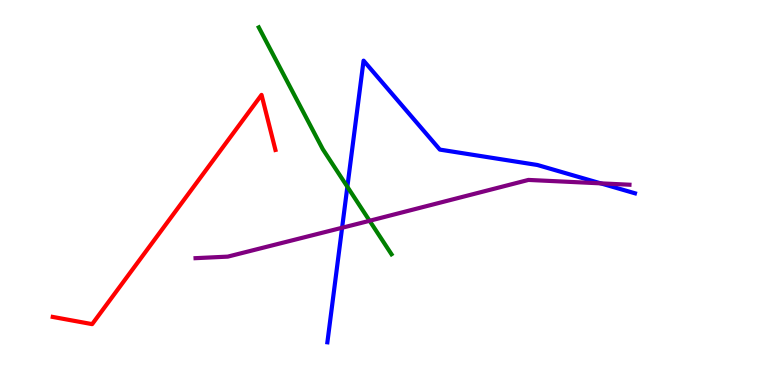[{'lines': ['blue', 'red'], 'intersections': []}, {'lines': ['green', 'red'], 'intersections': []}, {'lines': ['purple', 'red'], 'intersections': []}, {'lines': ['blue', 'green'], 'intersections': [{'x': 4.48, 'y': 5.15}]}, {'lines': ['blue', 'purple'], 'intersections': [{'x': 4.41, 'y': 4.08}, {'x': 7.75, 'y': 5.24}]}, {'lines': ['green', 'purple'], 'intersections': [{'x': 4.77, 'y': 4.27}]}]